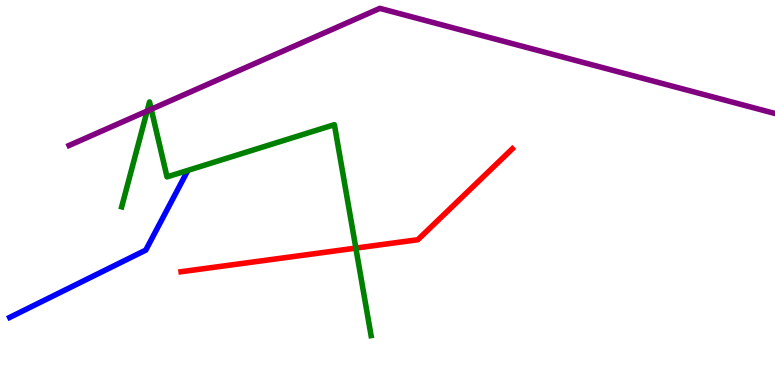[{'lines': ['blue', 'red'], 'intersections': []}, {'lines': ['green', 'red'], 'intersections': [{'x': 4.59, 'y': 3.56}]}, {'lines': ['purple', 'red'], 'intersections': []}, {'lines': ['blue', 'green'], 'intersections': []}, {'lines': ['blue', 'purple'], 'intersections': []}, {'lines': ['green', 'purple'], 'intersections': [{'x': 1.9, 'y': 7.12}, {'x': 1.95, 'y': 7.16}]}]